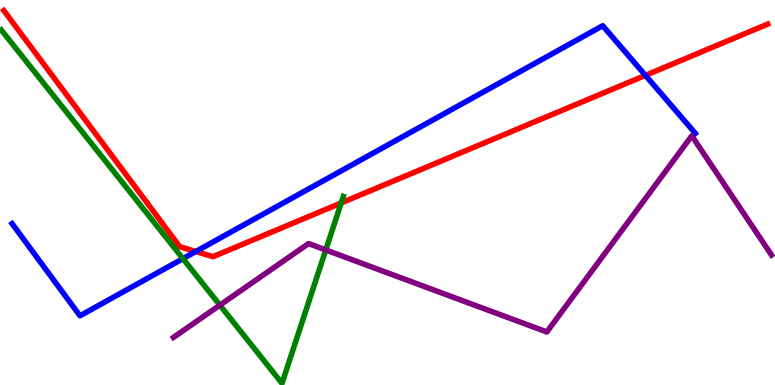[{'lines': ['blue', 'red'], 'intersections': [{'x': 2.53, 'y': 3.47}, {'x': 8.33, 'y': 8.04}]}, {'lines': ['green', 'red'], 'intersections': [{'x': 4.4, 'y': 4.73}]}, {'lines': ['purple', 'red'], 'intersections': []}, {'lines': ['blue', 'green'], 'intersections': [{'x': 2.36, 'y': 3.28}]}, {'lines': ['blue', 'purple'], 'intersections': []}, {'lines': ['green', 'purple'], 'intersections': [{'x': 2.84, 'y': 2.07}, {'x': 4.2, 'y': 3.51}]}]